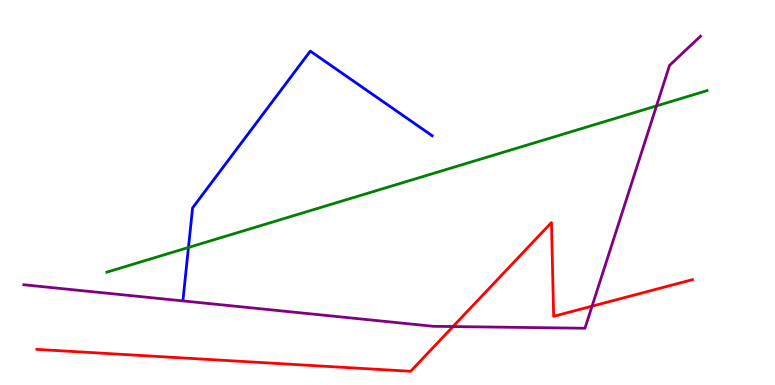[{'lines': ['blue', 'red'], 'intersections': []}, {'lines': ['green', 'red'], 'intersections': []}, {'lines': ['purple', 'red'], 'intersections': [{'x': 5.85, 'y': 1.52}, {'x': 7.64, 'y': 2.05}]}, {'lines': ['blue', 'green'], 'intersections': [{'x': 2.43, 'y': 3.57}]}, {'lines': ['blue', 'purple'], 'intersections': []}, {'lines': ['green', 'purple'], 'intersections': [{'x': 8.47, 'y': 7.25}]}]